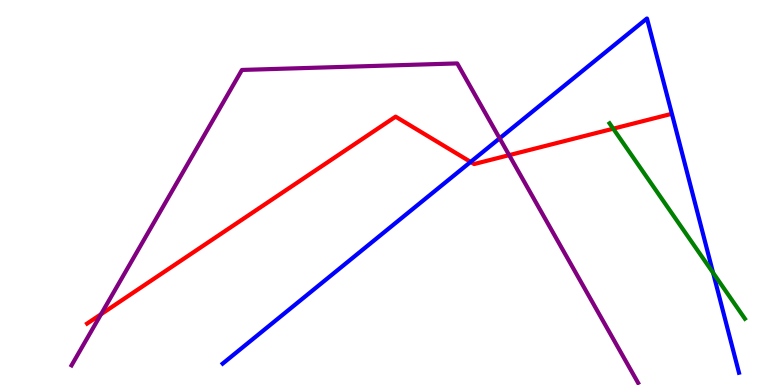[{'lines': ['blue', 'red'], 'intersections': [{'x': 6.07, 'y': 5.79}]}, {'lines': ['green', 'red'], 'intersections': [{'x': 7.91, 'y': 6.66}]}, {'lines': ['purple', 'red'], 'intersections': [{'x': 1.3, 'y': 1.84}, {'x': 6.57, 'y': 5.97}]}, {'lines': ['blue', 'green'], 'intersections': [{'x': 9.2, 'y': 2.91}]}, {'lines': ['blue', 'purple'], 'intersections': [{'x': 6.45, 'y': 6.41}]}, {'lines': ['green', 'purple'], 'intersections': []}]